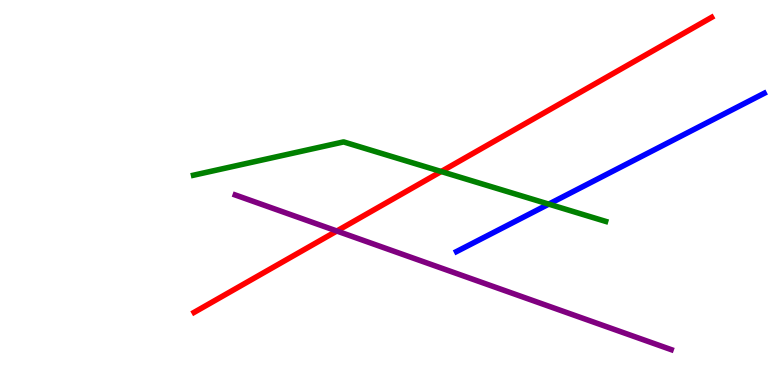[{'lines': ['blue', 'red'], 'intersections': []}, {'lines': ['green', 'red'], 'intersections': [{'x': 5.69, 'y': 5.55}]}, {'lines': ['purple', 'red'], 'intersections': [{'x': 4.35, 'y': 4.0}]}, {'lines': ['blue', 'green'], 'intersections': [{'x': 7.08, 'y': 4.7}]}, {'lines': ['blue', 'purple'], 'intersections': []}, {'lines': ['green', 'purple'], 'intersections': []}]